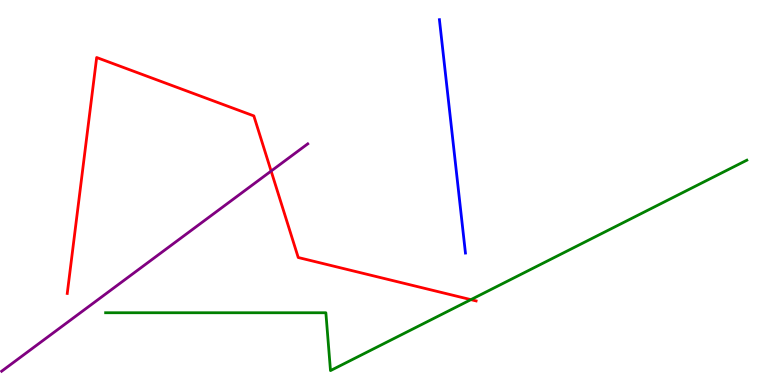[{'lines': ['blue', 'red'], 'intersections': []}, {'lines': ['green', 'red'], 'intersections': [{'x': 6.08, 'y': 2.22}]}, {'lines': ['purple', 'red'], 'intersections': [{'x': 3.5, 'y': 5.56}]}, {'lines': ['blue', 'green'], 'intersections': []}, {'lines': ['blue', 'purple'], 'intersections': []}, {'lines': ['green', 'purple'], 'intersections': []}]